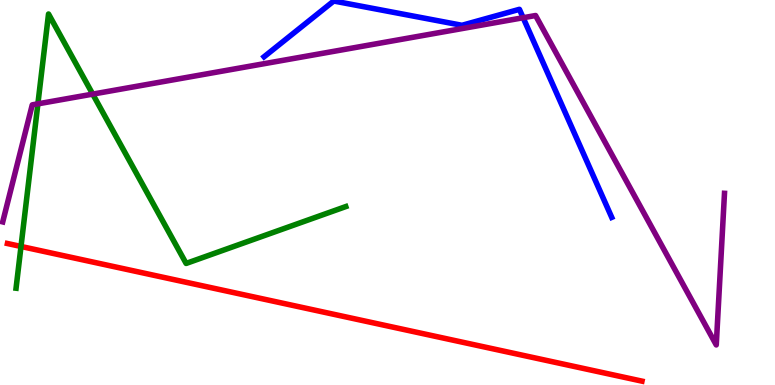[{'lines': ['blue', 'red'], 'intersections': []}, {'lines': ['green', 'red'], 'intersections': [{'x': 0.271, 'y': 3.6}]}, {'lines': ['purple', 'red'], 'intersections': []}, {'lines': ['blue', 'green'], 'intersections': []}, {'lines': ['blue', 'purple'], 'intersections': [{'x': 6.75, 'y': 9.54}]}, {'lines': ['green', 'purple'], 'intersections': [{'x': 0.489, 'y': 7.3}, {'x': 1.2, 'y': 7.56}]}]